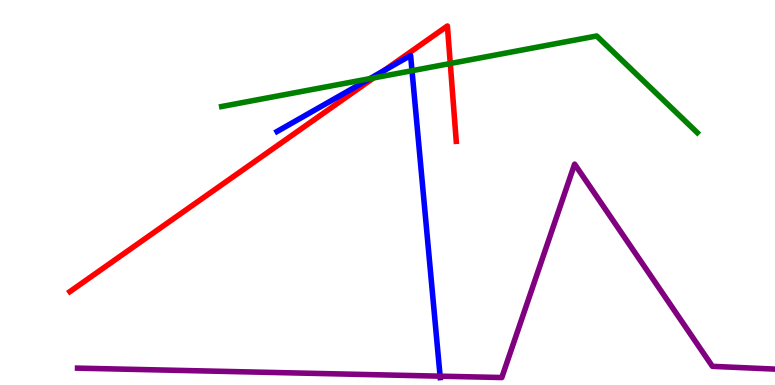[{'lines': ['blue', 'red'], 'intersections': [{'x': 4.95, 'y': 8.17}]}, {'lines': ['green', 'red'], 'intersections': [{'x': 4.82, 'y': 7.98}, {'x': 5.81, 'y': 8.35}]}, {'lines': ['purple', 'red'], 'intersections': []}, {'lines': ['blue', 'green'], 'intersections': [{'x': 4.77, 'y': 7.96}, {'x': 5.32, 'y': 8.16}]}, {'lines': ['blue', 'purple'], 'intersections': [{'x': 5.68, 'y': 0.229}]}, {'lines': ['green', 'purple'], 'intersections': []}]